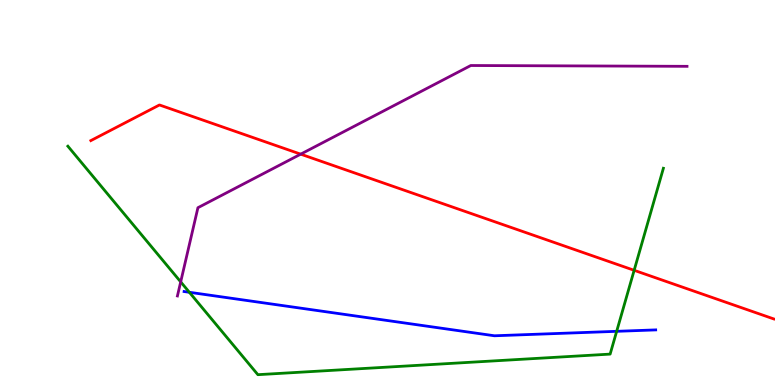[{'lines': ['blue', 'red'], 'intersections': []}, {'lines': ['green', 'red'], 'intersections': [{'x': 8.18, 'y': 2.98}]}, {'lines': ['purple', 'red'], 'intersections': [{'x': 3.88, 'y': 6.0}]}, {'lines': ['blue', 'green'], 'intersections': [{'x': 2.44, 'y': 2.41}, {'x': 7.96, 'y': 1.39}]}, {'lines': ['blue', 'purple'], 'intersections': []}, {'lines': ['green', 'purple'], 'intersections': [{'x': 2.33, 'y': 2.68}]}]